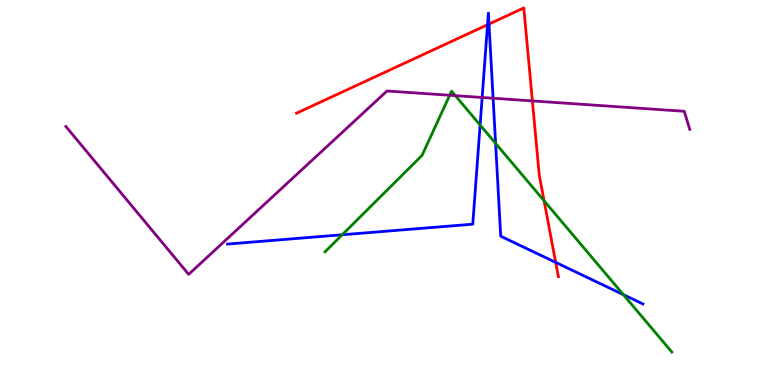[{'lines': ['blue', 'red'], 'intersections': [{'x': 6.29, 'y': 9.36}, {'x': 6.31, 'y': 9.37}, {'x': 7.17, 'y': 3.18}]}, {'lines': ['green', 'red'], 'intersections': [{'x': 7.02, 'y': 4.79}]}, {'lines': ['purple', 'red'], 'intersections': [{'x': 6.87, 'y': 7.38}]}, {'lines': ['blue', 'green'], 'intersections': [{'x': 4.42, 'y': 3.9}, {'x': 6.19, 'y': 6.75}, {'x': 6.39, 'y': 6.28}, {'x': 8.04, 'y': 2.35}]}, {'lines': ['blue', 'purple'], 'intersections': [{'x': 6.22, 'y': 7.47}, {'x': 6.36, 'y': 7.45}]}, {'lines': ['green', 'purple'], 'intersections': [{'x': 5.8, 'y': 7.53}, {'x': 5.88, 'y': 7.52}]}]